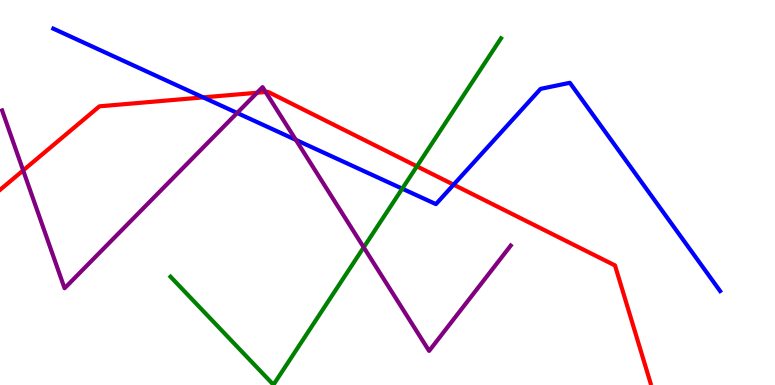[{'lines': ['blue', 'red'], 'intersections': [{'x': 2.62, 'y': 7.47}, {'x': 5.85, 'y': 5.2}]}, {'lines': ['green', 'red'], 'intersections': [{'x': 5.38, 'y': 5.68}]}, {'lines': ['purple', 'red'], 'intersections': [{'x': 0.299, 'y': 5.57}, {'x': 3.32, 'y': 7.59}, {'x': 3.43, 'y': 7.61}]}, {'lines': ['blue', 'green'], 'intersections': [{'x': 5.19, 'y': 5.1}]}, {'lines': ['blue', 'purple'], 'intersections': [{'x': 3.06, 'y': 7.07}, {'x': 3.82, 'y': 6.37}]}, {'lines': ['green', 'purple'], 'intersections': [{'x': 4.69, 'y': 3.58}]}]